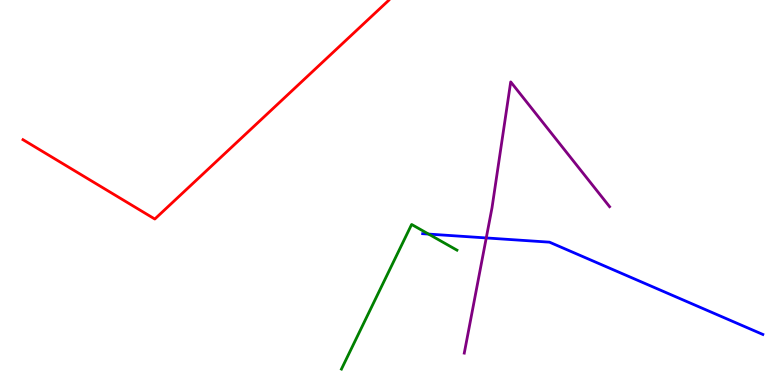[{'lines': ['blue', 'red'], 'intersections': []}, {'lines': ['green', 'red'], 'intersections': []}, {'lines': ['purple', 'red'], 'intersections': []}, {'lines': ['blue', 'green'], 'intersections': [{'x': 5.53, 'y': 3.92}]}, {'lines': ['blue', 'purple'], 'intersections': [{'x': 6.27, 'y': 3.82}]}, {'lines': ['green', 'purple'], 'intersections': []}]